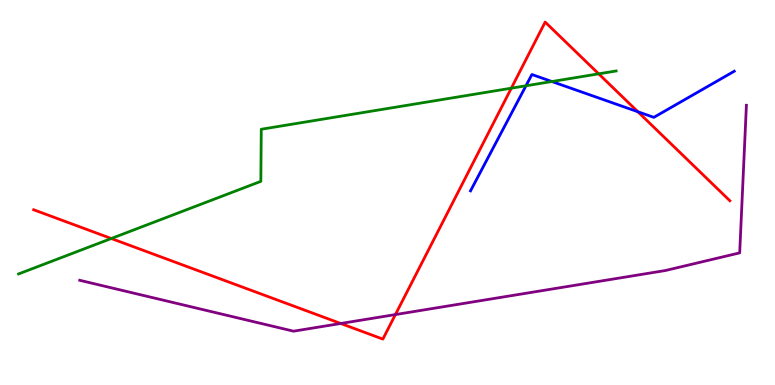[{'lines': ['blue', 'red'], 'intersections': [{'x': 8.23, 'y': 7.1}]}, {'lines': ['green', 'red'], 'intersections': [{'x': 1.44, 'y': 3.81}, {'x': 6.6, 'y': 7.71}, {'x': 7.72, 'y': 8.08}]}, {'lines': ['purple', 'red'], 'intersections': [{'x': 4.4, 'y': 1.6}, {'x': 5.1, 'y': 1.83}]}, {'lines': ['blue', 'green'], 'intersections': [{'x': 6.79, 'y': 7.77}, {'x': 7.12, 'y': 7.88}]}, {'lines': ['blue', 'purple'], 'intersections': []}, {'lines': ['green', 'purple'], 'intersections': []}]